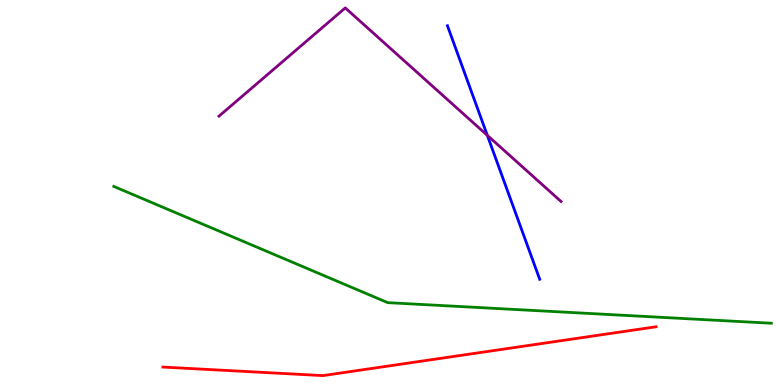[{'lines': ['blue', 'red'], 'intersections': []}, {'lines': ['green', 'red'], 'intersections': []}, {'lines': ['purple', 'red'], 'intersections': []}, {'lines': ['blue', 'green'], 'intersections': []}, {'lines': ['blue', 'purple'], 'intersections': [{'x': 6.29, 'y': 6.48}]}, {'lines': ['green', 'purple'], 'intersections': []}]